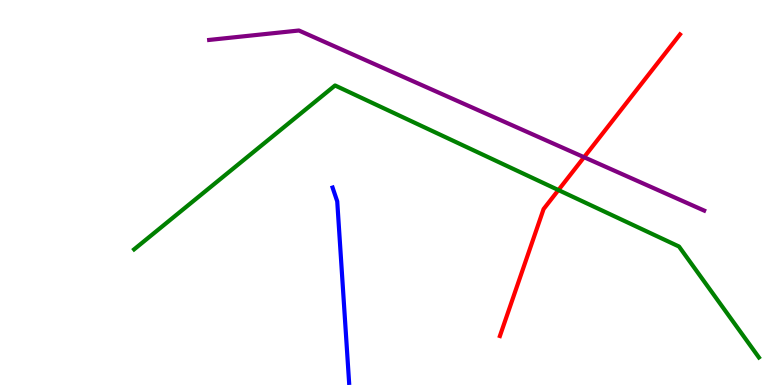[{'lines': ['blue', 'red'], 'intersections': []}, {'lines': ['green', 'red'], 'intersections': [{'x': 7.21, 'y': 5.06}]}, {'lines': ['purple', 'red'], 'intersections': [{'x': 7.54, 'y': 5.92}]}, {'lines': ['blue', 'green'], 'intersections': []}, {'lines': ['blue', 'purple'], 'intersections': []}, {'lines': ['green', 'purple'], 'intersections': []}]